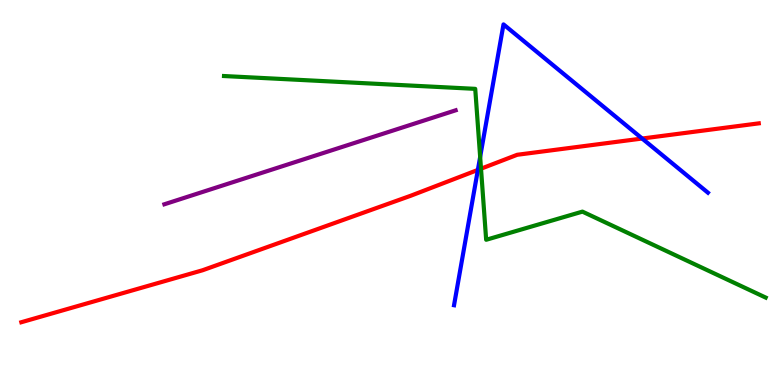[{'lines': ['blue', 'red'], 'intersections': [{'x': 6.17, 'y': 5.59}, {'x': 8.29, 'y': 6.4}]}, {'lines': ['green', 'red'], 'intersections': [{'x': 6.21, 'y': 5.62}]}, {'lines': ['purple', 'red'], 'intersections': []}, {'lines': ['blue', 'green'], 'intersections': [{'x': 6.2, 'y': 5.92}]}, {'lines': ['blue', 'purple'], 'intersections': []}, {'lines': ['green', 'purple'], 'intersections': []}]